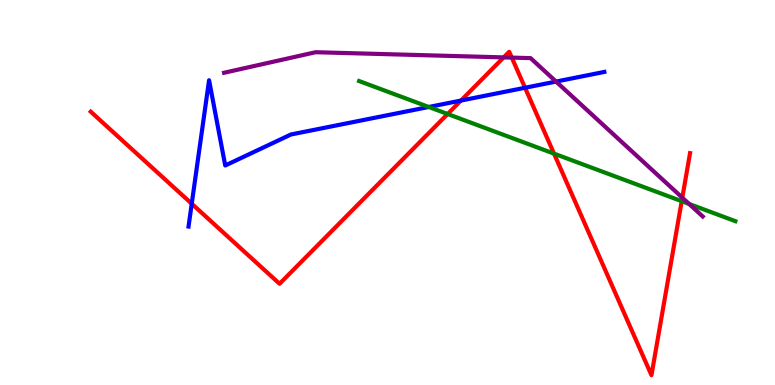[{'lines': ['blue', 'red'], 'intersections': [{'x': 2.47, 'y': 4.71}, {'x': 5.95, 'y': 7.39}, {'x': 6.77, 'y': 7.72}]}, {'lines': ['green', 'red'], 'intersections': [{'x': 5.78, 'y': 7.04}, {'x': 7.15, 'y': 6.01}, {'x': 8.8, 'y': 4.77}]}, {'lines': ['purple', 'red'], 'intersections': [{'x': 6.5, 'y': 8.51}, {'x': 6.6, 'y': 8.5}, {'x': 8.8, 'y': 4.87}]}, {'lines': ['blue', 'green'], 'intersections': [{'x': 5.53, 'y': 7.22}]}, {'lines': ['blue', 'purple'], 'intersections': [{'x': 7.17, 'y': 7.88}]}, {'lines': ['green', 'purple'], 'intersections': [{'x': 8.89, 'y': 4.7}]}]